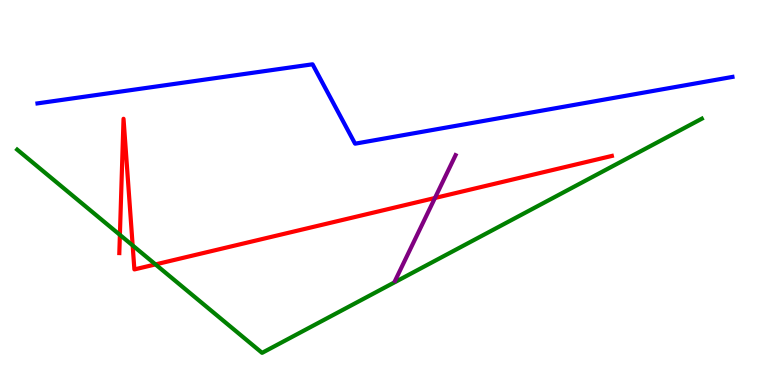[{'lines': ['blue', 'red'], 'intersections': []}, {'lines': ['green', 'red'], 'intersections': [{'x': 1.55, 'y': 3.9}, {'x': 1.71, 'y': 3.62}, {'x': 2.01, 'y': 3.13}]}, {'lines': ['purple', 'red'], 'intersections': [{'x': 5.61, 'y': 4.86}]}, {'lines': ['blue', 'green'], 'intersections': []}, {'lines': ['blue', 'purple'], 'intersections': []}, {'lines': ['green', 'purple'], 'intersections': []}]